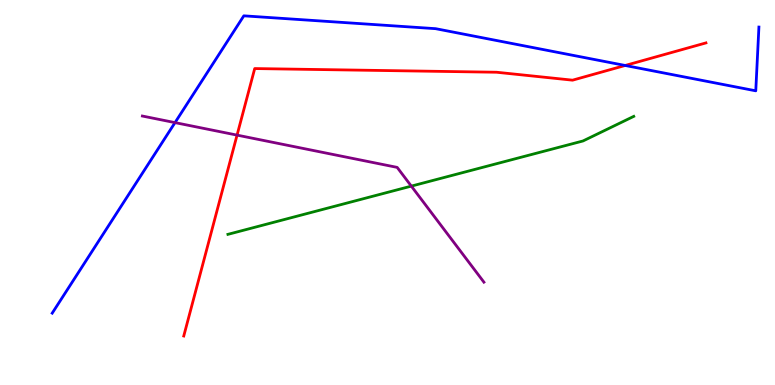[{'lines': ['blue', 'red'], 'intersections': [{'x': 8.07, 'y': 8.3}]}, {'lines': ['green', 'red'], 'intersections': []}, {'lines': ['purple', 'red'], 'intersections': [{'x': 3.06, 'y': 6.49}]}, {'lines': ['blue', 'green'], 'intersections': []}, {'lines': ['blue', 'purple'], 'intersections': [{'x': 2.26, 'y': 6.82}]}, {'lines': ['green', 'purple'], 'intersections': [{'x': 5.31, 'y': 5.17}]}]